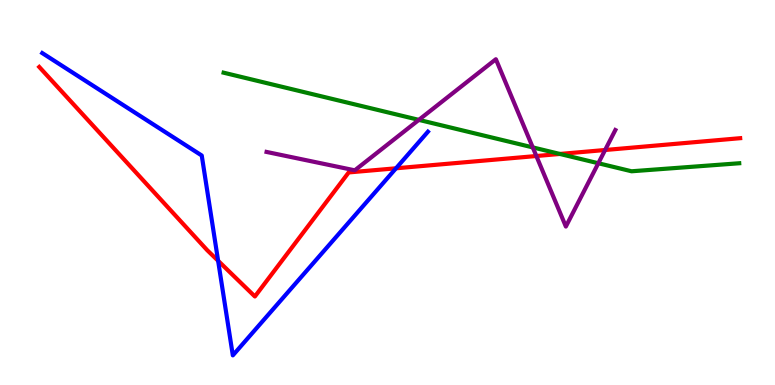[{'lines': ['blue', 'red'], 'intersections': [{'x': 2.81, 'y': 3.23}, {'x': 5.11, 'y': 5.63}]}, {'lines': ['green', 'red'], 'intersections': [{'x': 7.22, 'y': 6.0}]}, {'lines': ['purple', 'red'], 'intersections': [{'x': 6.92, 'y': 5.95}, {'x': 7.81, 'y': 6.1}]}, {'lines': ['blue', 'green'], 'intersections': []}, {'lines': ['blue', 'purple'], 'intersections': []}, {'lines': ['green', 'purple'], 'intersections': [{'x': 5.4, 'y': 6.89}, {'x': 6.87, 'y': 6.17}, {'x': 7.72, 'y': 5.76}]}]